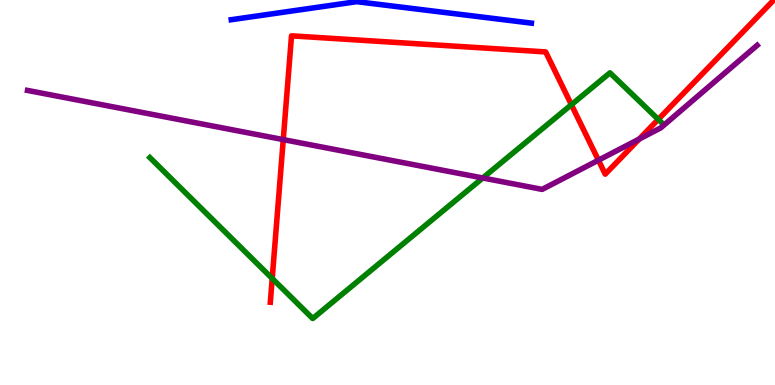[{'lines': ['blue', 'red'], 'intersections': []}, {'lines': ['green', 'red'], 'intersections': [{'x': 3.51, 'y': 2.77}, {'x': 7.37, 'y': 7.28}, {'x': 8.49, 'y': 6.9}]}, {'lines': ['purple', 'red'], 'intersections': [{'x': 3.65, 'y': 6.37}, {'x': 7.72, 'y': 5.84}, {'x': 8.25, 'y': 6.39}]}, {'lines': ['blue', 'green'], 'intersections': []}, {'lines': ['blue', 'purple'], 'intersections': []}, {'lines': ['green', 'purple'], 'intersections': [{'x': 6.23, 'y': 5.38}]}]